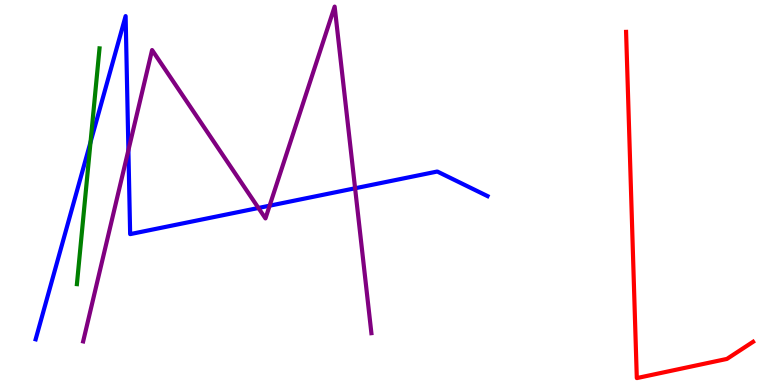[{'lines': ['blue', 'red'], 'intersections': []}, {'lines': ['green', 'red'], 'intersections': []}, {'lines': ['purple', 'red'], 'intersections': []}, {'lines': ['blue', 'green'], 'intersections': [{'x': 1.17, 'y': 6.31}]}, {'lines': ['blue', 'purple'], 'intersections': [{'x': 1.66, 'y': 6.1}, {'x': 3.33, 'y': 4.6}, {'x': 3.48, 'y': 4.66}, {'x': 4.58, 'y': 5.11}]}, {'lines': ['green', 'purple'], 'intersections': []}]